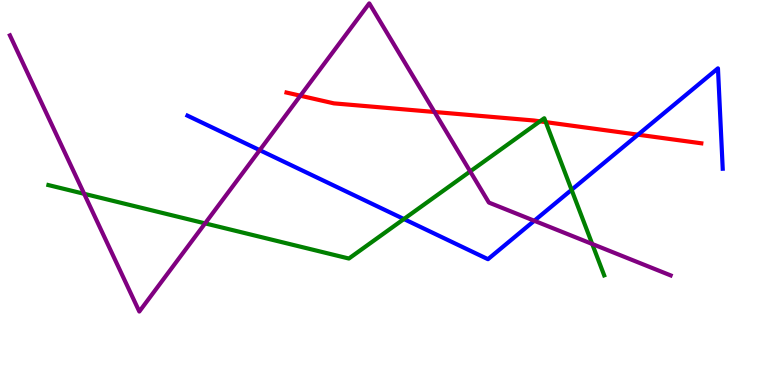[{'lines': ['blue', 'red'], 'intersections': [{'x': 8.23, 'y': 6.5}]}, {'lines': ['green', 'red'], 'intersections': [{'x': 6.97, 'y': 6.85}, {'x': 7.04, 'y': 6.83}]}, {'lines': ['purple', 'red'], 'intersections': [{'x': 3.88, 'y': 7.51}, {'x': 5.61, 'y': 7.09}]}, {'lines': ['blue', 'green'], 'intersections': [{'x': 5.21, 'y': 4.31}, {'x': 7.38, 'y': 5.07}]}, {'lines': ['blue', 'purple'], 'intersections': [{'x': 3.35, 'y': 6.1}, {'x': 6.89, 'y': 4.27}]}, {'lines': ['green', 'purple'], 'intersections': [{'x': 1.09, 'y': 4.97}, {'x': 2.65, 'y': 4.2}, {'x': 6.07, 'y': 5.55}, {'x': 7.64, 'y': 3.66}]}]